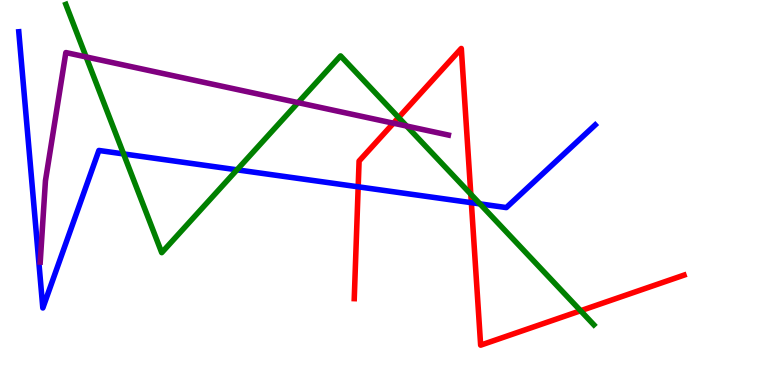[{'lines': ['blue', 'red'], 'intersections': [{'x': 4.62, 'y': 5.15}, {'x': 6.08, 'y': 4.74}]}, {'lines': ['green', 'red'], 'intersections': [{'x': 5.14, 'y': 6.95}, {'x': 6.07, 'y': 4.96}, {'x': 7.49, 'y': 1.93}]}, {'lines': ['purple', 'red'], 'intersections': [{'x': 5.08, 'y': 6.8}]}, {'lines': ['blue', 'green'], 'intersections': [{'x': 1.59, 'y': 6.0}, {'x': 3.06, 'y': 5.59}, {'x': 6.19, 'y': 4.7}]}, {'lines': ['blue', 'purple'], 'intersections': []}, {'lines': ['green', 'purple'], 'intersections': [{'x': 1.11, 'y': 8.52}, {'x': 3.85, 'y': 7.33}, {'x': 5.25, 'y': 6.73}]}]